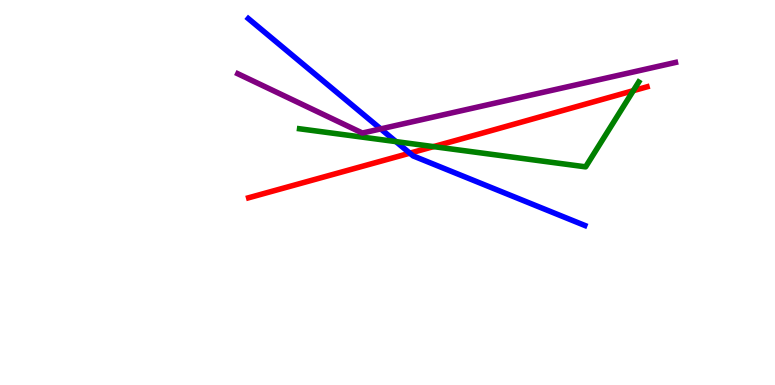[{'lines': ['blue', 'red'], 'intersections': [{'x': 5.29, 'y': 6.02}]}, {'lines': ['green', 'red'], 'intersections': [{'x': 5.59, 'y': 6.19}, {'x': 8.17, 'y': 7.64}]}, {'lines': ['purple', 'red'], 'intersections': []}, {'lines': ['blue', 'green'], 'intersections': [{'x': 5.11, 'y': 6.32}]}, {'lines': ['blue', 'purple'], 'intersections': [{'x': 4.91, 'y': 6.65}]}, {'lines': ['green', 'purple'], 'intersections': []}]